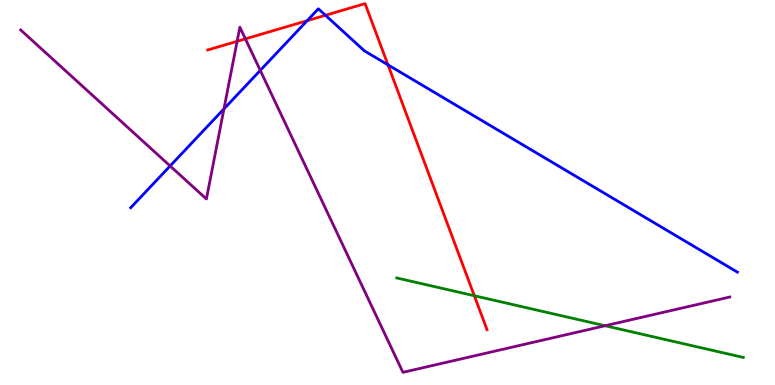[{'lines': ['blue', 'red'], 'intersections': [{'x': 3.96, 'y': 9.46}, {'x': 4.2, 'y': 9.6}, {'x': 5.01, 'y': 8.32}]}, {'lines': ['green', 'red'], 'intersections': [{'x': 6.12, 'y': 2.32}]}, {'lines': ['purple', 'red'], 'intersections': [{'x': 3.06, 'y': 8.93}, {'x': 3.17, 'y': 8.99}]}, {'lines': ['blue', 'green'], 'intersections': []}, {'lines': ['blue', 'purple'], 'intersections': [{'x': 2.2, 'y': 5.69}, {'x': 2.89, 'y': 7.17}, {'x': 3.36, 'y': 8.17}]}, {'lines': ['green', 'purple'], 'intersections': [{'x': 7.81, 'y': 1.54}]}]